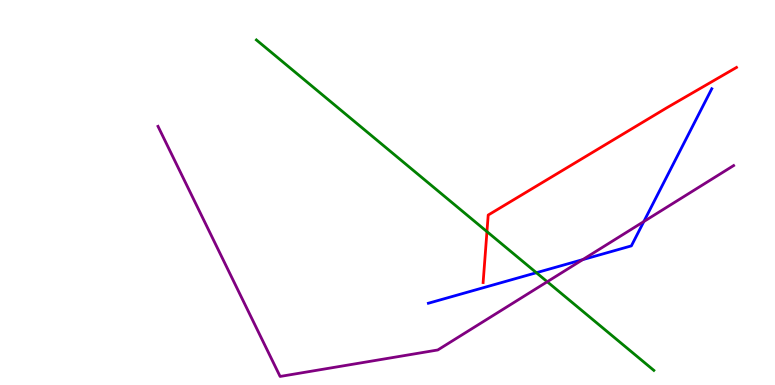[{'lines': ['blue', 'red'], 'intersections': []}, {'lines': ['green', 'red'], 'intersections': [{'x': 6.28, 'y': 3.98}]}, {'lines': ['purple', 'red'], 'intersections': []}, {'lines': ['blue', 'green'], 'intersections': [{'x': 6.92, 'y': 2.92}]}, {'lines': ['blue', 'purple'], 'intersections': [{'x': 7.52, 'y': 3.26}, {'x': 8.31, 'y': 4.25}]}, {'lines': ['green', 'purple'], 'intersections': [{'x': 7.06, 'y': 2.68}]}]